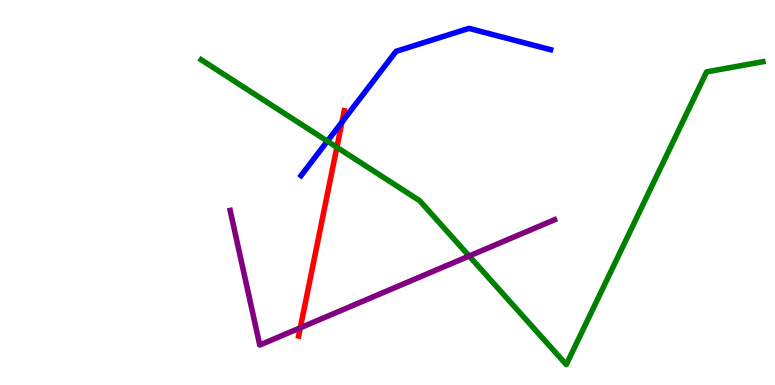[{'lines': ['blue', 'red'], 'intersections': [{'x': 4.41, 'y': 6.83}]}, {'lines': ['green', 'red'], 'intersections': [{'x': 4.35, 'y': 6.17}]}, {'lines': ['purple', 'red'], 'intersections': [{'x': 3.87, 'y': 1.49}]}, {'lines': ['blue', 'green'], 'intersections': [{'x': 4.22, 'y': 6.33}]}, {'lines': ['blue', 'purple'], 'intersections': []}, {'lines': ['green', 'purple'], 'intersections': [{'x': 6.05, 'y': 3.35}]}]